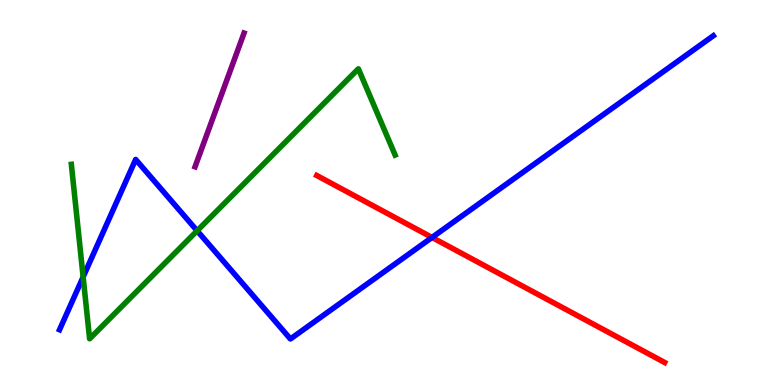[{'lines': ['blue', 'red'], 'intersections': [{'x': 5.57, 'y': 3.83}]}, {'lines': ['green', 'red'], 'intersections': []}, {'lines': ['purple', 'red'], 'intersections': []}, {'lines': ['blue', 'green'], 'intersections': [{'x': 1.07, 'y': 2.81}, {'x': 2.54, 'y': 4.01}]}, {'lines': ['blue', 'purple'], 'intersections': []}, {'lines': ['green', 'purple'], 'intersections': []}]